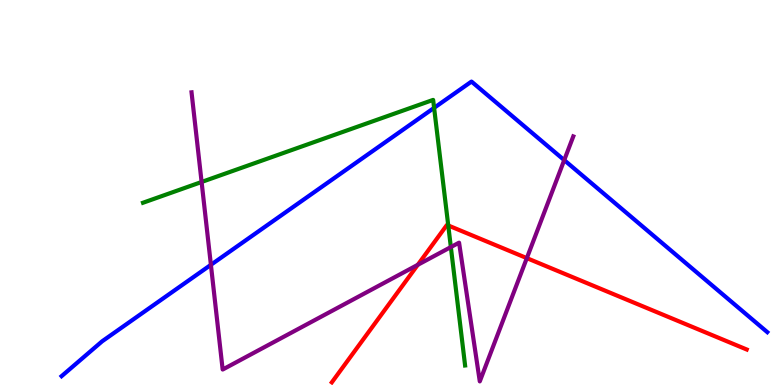[{'lines': ['blue', 'red'], 'intersections': []}, {'lines': ['green', 'red'], 'intersections': [{'x': 5.78, 'y': 4.14}]}, {'lines': ['purple', 'red'], 'intersections': [{'x': 5.39, 'y': 3.12}, {'x': 6.8, 'y': 3.3}]}, {'lines': ['blue', 'green'], 'intersections': [{'x': 5.6, 'y': 7.2}]}, {'lines': ['blue', 'purple'], 'intersections': [{'x': 2.72, 'y': 3.12}, {'x': 7.28, 'y': 5.84}]}, {'lines': ['green', 'purple'], 'intersections': [{'x': 2.6, 'y': 5.27}, {'x': 5.82, 'y': 3.58}]}]